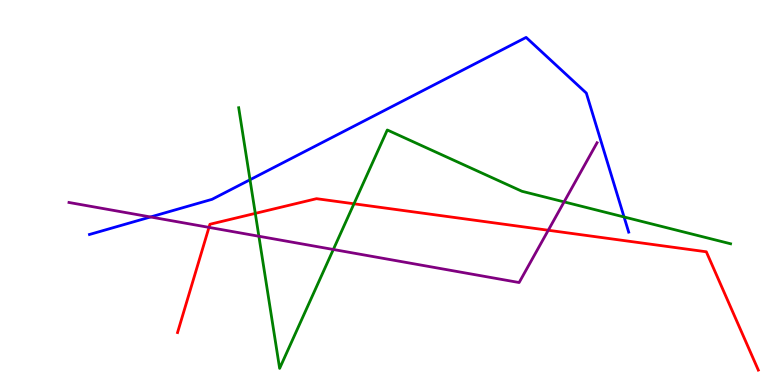[{'lines': ['blue', 'red'], 'intersections': []}, {'lines': ['green', 'red'], 'intersections': [{'x': 3.29, 'y': 4.46}, {'x': 4.57, 'y': 4.71}]}, {'lines': ['purple', 'red'], 'intersections': [{'x': 2.7, 'y': 4.09}, {'x': 7.07, 'y': 4.02}]}, {'lines': ['blue', 'green'], 'intersections': [{'x': 3.23, 'y': 5.33}, {'x': 8.05, 'y': 4.36}]}, {'lines': ['blue', 'purple'], 'intersections': [{'x': 1.94, 'y': 4.36}]}, {'lines': ['green', 'purple'], 'intersections': [{'x': 3.34, 'y': 3.86}, {'x': 4.3, 'y': 3.52}, {'x': 7.28, 'y': 4.76}]}]